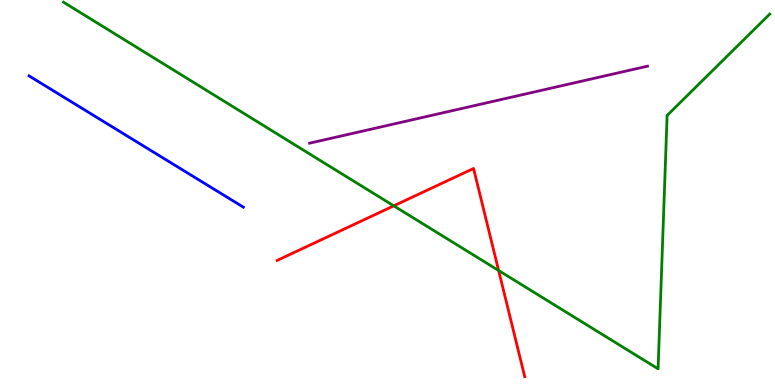[{'lines': ['blue', 'red'], 'intersections': []}, {'lines': ['green', 'red'], 'intersections': [{'x': 5.08, 'y': 4.65}, {'x': 6.43, 'y': 2.97}]}, {'lines': ['purple', 'red'], 'intersections': []}, {'lines': ['blue', 'green'], 'intersections': []}, {'lines': ['blue', 'purple'], 'intersections': []}, {'lines': ['green', 'purple'], 'intersections': []}]